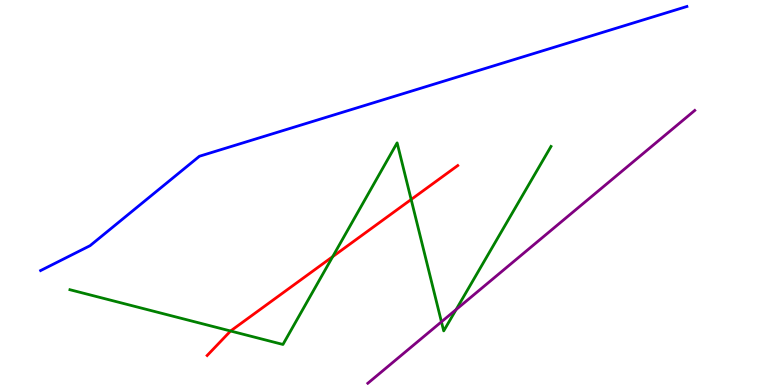[{'lines': ['blue', 'red'], 'intersections': []}, {'lines': ['green', 'red'], 'intersections': [{'x': 2.98, 'y': 1.4}, {'x': 4.29, 'y': 3.33}, {'x': 5.31, 'y': 4.82}]}, {'lines': ['purple', 'red'], 'intersections': []}, {'lines': ['blue', 'green'], 'intersections': []}, {'lines': ['blue', 'purple'], 'intersections': []}, {'lines': ['green', 'purple'], 'intersections': [{'x': 5.7, 'y': 1.64}, {'x': 5.89, 'y': 1.96}]}]